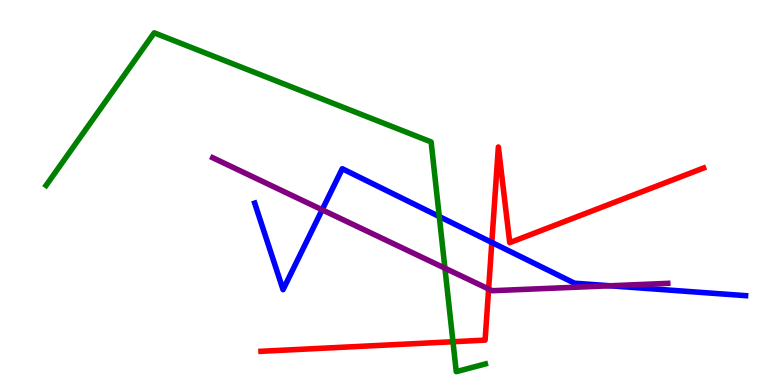[{'lines': ['blue', 'red'], 'intersections': [{'x': 6.35, 'y': 3.7}]}, {'lines': ['green', 'red'], 'intersections': [{'x': 5.84, 'y': 1.12}]}, {'lines': ['purple', 'red'], 'intersections': [{'x': 6.3, 'y': 2.49}]}, {'lines': ['blue', 'green'], 'intersections': [{'x': 5.67, 'y': 4.38}]}, {'lines': ['blue', 'purple'], 'intersections': [{'x': 4.16, 'y': 4.55}, {'x': 7.87, 'y': 2.58}]}, {'lines': ['green', 'purple'], 'intersections': [{'x': 5.74, 'y': 3.03}]}]